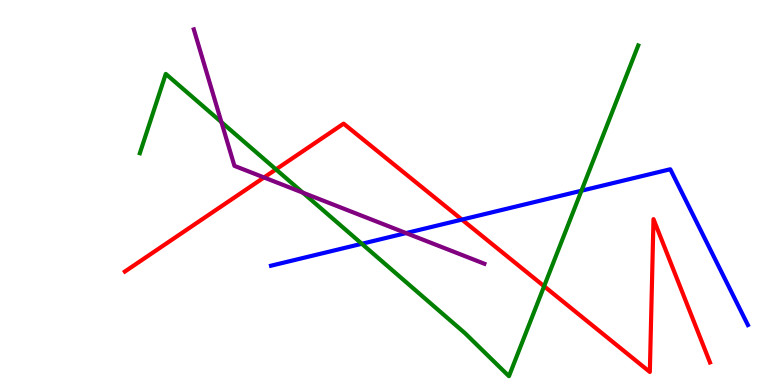[{'lines': ['blue', 'red'], 'intersections': [{'x': 5.96, 'y': 4.3}]}, {'lines': ['green', 'red'], 'intersections': [{'x': 3.56, 'y': 5.6}, {'x': 7.02, 'y': 2.57}]}, {'lines': ['purple', 'red'], 'intersections': [{'x': 3.41, 'y': 5.39}]}, {'lines': ['blue', 'green'], 'intersections': [{'x': 4.67, 'y': 3.67}, {'x': 7.5, 'y': 5.05}]}, {'lines': ['blue', 'purple'], 'intersections': [{'x': 5.24, 'y': 3.95}]}, {'lines': ['green', 'purple'], 'intersections': [{'x': 2.86, 'y': 6.83}, {'x': 3.91, 'y': 5.0}]}]